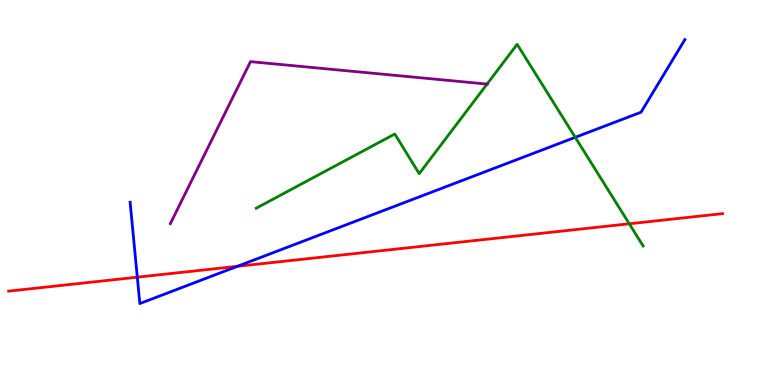[{'lines': ['blue', 'red'], 'intersections': [{'x': 1.77, 'y': 2.8}, {'x': 3.06, 'y': 3.08}]}, {'lines': ['green', 'red'], 'intersections': [{'x': 8.12, 'y': 4.19}]}, {'lines': ['purple', 'red'], 'intersections': []}, {'lines': ['blue', 'green'], 'intersections': [{'x': 7.42, 'y': 6.43}]}, {'lines': ['blue', 'purple'], 'intersections': []}, {'lines': ['green', 'purple'], 'intersections': [{'x': 6.28, 'y': 7.82}]}]